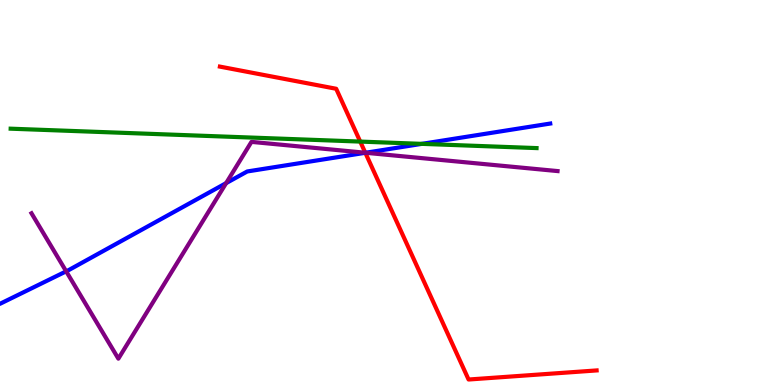[{'lines': ['blue', 'red'], 'intersections': [{'x': 4.71, 'y': 6.03}]}, {'lines': ['green', 'red'], 'intersections': [{'x': 4.65, 'y': 6.32}]}, {'lines': ['purple', 'red'], 'intersections': [{'x': 4.71, 'y': 6.03}]}, {'lines': ['blue', 'green'], 'intersections': [{'x': 5.44, 'y': 6.26}]}, {'lines': ['blue', 'purple'], 'intersections': [{'x': 0.854, 'y': 2.95}, {'x': 2.92, 'y': 5.24}, {'x': 4.72, 'y': 6.03}]}, {'lines': ['green', 'purple'], 'intersections': []}]